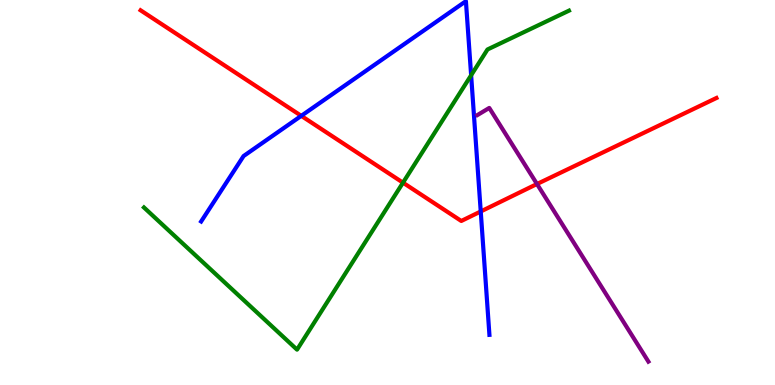[{'lines': ['blue', 'red'], 'intersections': [{'x': 3.89, 'y': 6.99}, {'x': 6.2, 'y': 4.51}]}, {'lines': ['green', 'red'], 'intersections': [{'x': 5.2, 'y': 5.26}]}, {'lines': ['purple', 'red'], 'intersections': [{'x': 6.93, 'y': 5.22}]}, {'lines': ['blue', 'green'], 'intersections': [{'x': 6.08, 'y': 8.05}]}, {'lines': ['blue', 'purple'], 'intersections': []}, {'lines': ['green', 'purple'], 'intersections': []}]